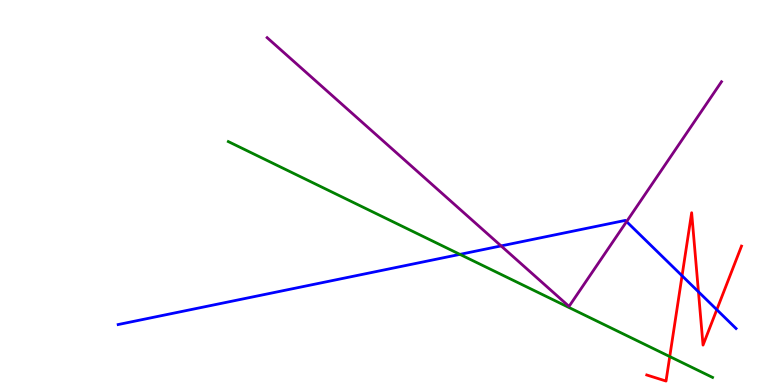[{'lines': ['blue', 'red'], 'intersections': [{'x': 8.8, 'y': 2.84}, {'x': 9.01, 'y': 2.42}, {'x': 9.25, 'y': 1.96}]}, {'lines': ['green', 'red'], 'intersections': [{'x': 8.64, 'y': 0.739}]}, {'lines': ['purple', 'red'], 'intersections': []}, {'lines': ['blue', 'green'], 'intersections': [{'x': 5.93, 'y': 3.39}]}, {'lines': ['blue', 'purple'], 'intersections': [{'x': 6.47, 'y': 3.61}, {'x': 8.08, 'y': 4.24}]}, {'lines': ['green', 'purple'], 'intersections': []}]